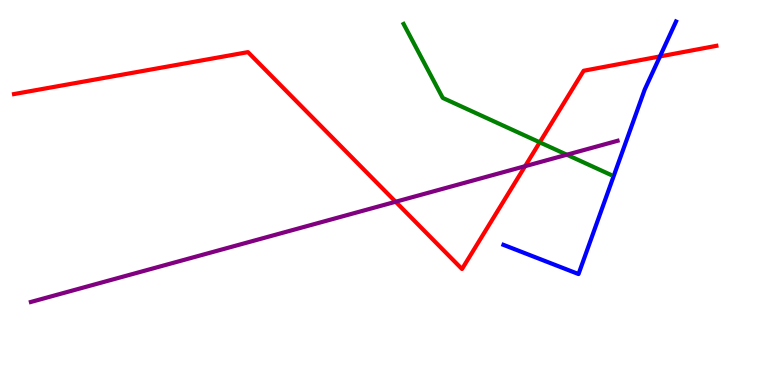[{'lines': ['blue', 'red'], 'intersections': [{'x': 8.52, 'y': 8.53}]}, {'lines': ['green', 'red'], 'intersections': [{'x': 6.96, 'y': 6.3}]}, {'lines': ['purple', 'red'], 'intersections': [{'x': 5.1, 'y': 4.76}, {'x': 6.78, 'y': 5.68}]}, {'lines': ['blue', 'green'], 'intersections': []}, {'lines': ['blue', 'purple'], 'intersections': []}, {'lines': ['green', 'purple'], 'intersections': [{'x': 7.31, 'y': 5.98}]}]